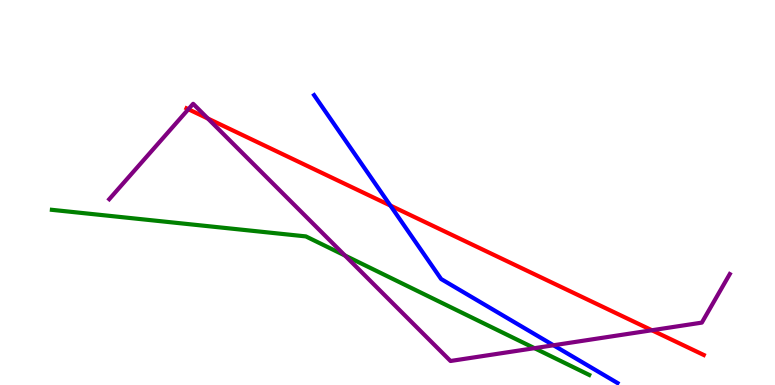[{'lines': ['blue', 'red'], 'intersections': [{'x': 5.04, 'y': 4.66}]}, {'lines': ['green', 'red'], 'intersections': []}, {'lines': ['purple', 'red'], 'intersections': [{'x': 2.43, 'y': 7.16}, {'x': 2.68, 'y': 6.92}, {'x': 8.41, 'y': 1.42}]}, {'lines': ['blue', 'green'], 'intersections': []}, {'lines': ['blue', 'purple'], 'intersections': [{'x': 7.14, 'y': 1.03}]}, {'lines': ['green', 'purple'], 'intersections': [{'x': 4.45, 'y': 3.36}, {'x': 6.9, 'y': 0.957}]}]